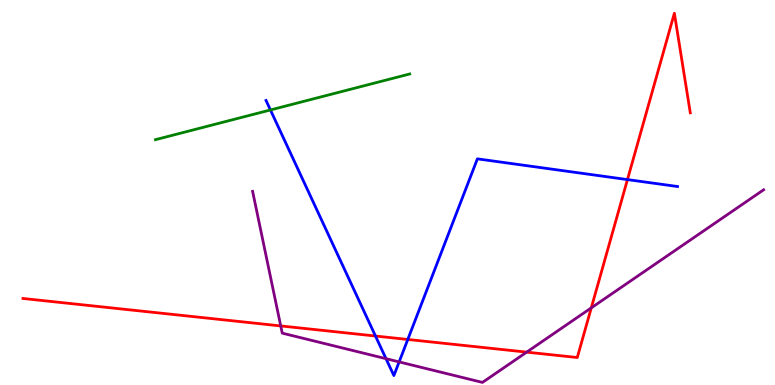[{'lines': ['blue', 'red'], 'intersections': [{'x': 4.84, 'y': 1.27}, {'x': 5.26, 'y': 1.18}, {'x': 8.1, 'y': 5.34}]}, {'lines': ['green', 'red'], 'intersections': []}, {'lines': ['purple', 'red'], 'intersections': [{'x': 3.62, 'y': 1.53}, {'x': 6.8, 'y': 0.854}, {'x': 7.63, 'y': 2.0}]}, {'lines': ['blue', 'green'], 'intersections': [{'x': 3.49, 'y': 7.14}]}, {'lines': ['blue', 'purple'], 'intersections': [{'x': 4.98, 'y': 0.684}, {'x': 5.15, 'y': 0.6}]}, {'lines': ['green', 'purple'], 'intersections': []}]